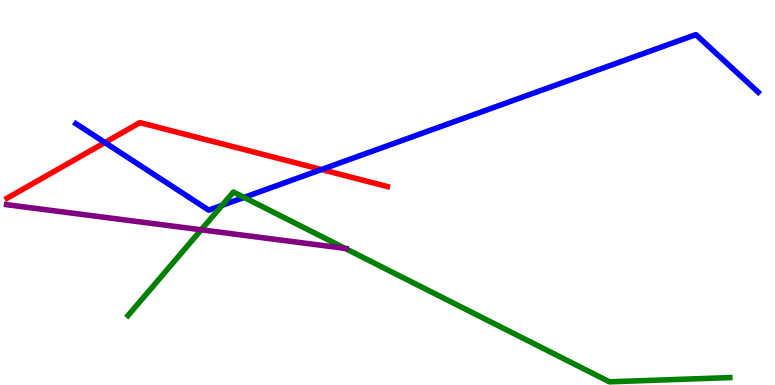[{'lines': ['blue', 'red'], 'intersections': [{'x': 1.35, 'y': 6.3}, {'x': 4.15, 'y': 5.6}]}, {'lines': ['green', 'red'], 'intersections': []}, {'lines': ['purple', 'red'], 'intersections': []}, {'lines': ['blue', 'green'], 'intersections': [{'x': 2.87, 'y': 4.67}, {'x': 3.15, 'y': 4.87}]}, {'lines': ['blue', 'purple'], 'intersections': []}, {'lines': ['green', 'purple'], 'intersections': [{'x': 2.6, 'y': 4.03}, {'x': 4.45, 'y': 3.55}]}]